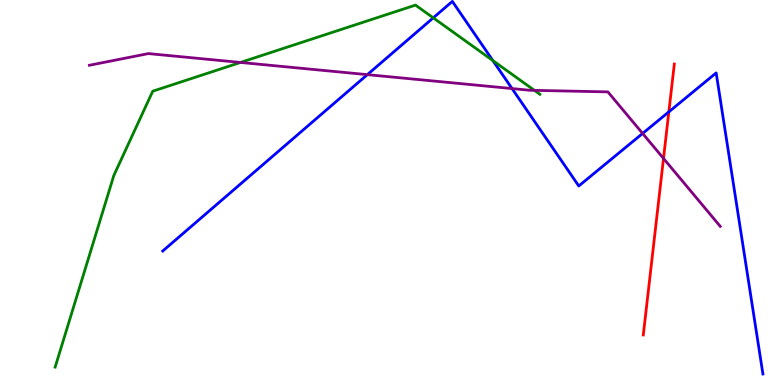[{'lines': ['blue', 'red'], 'intersections': [{'x': 8.63, 'y': 7.09}]}, {'lines': ['green', 'red'], 'intersections': []}, {'lines': ['purple', 'red'], 'intersections': [{'x': 8.56, 'y': 5.88}]}, {'lines': ['blue', 'green'], 'intersections': [{'x': 5.59, 'y': 9.54}, {'x': 6.36, 'y': 8.43}]}, {'lines': ['blue', 'purple'], 'intersections': [{'x': 4.74, 'y': 8.06}, {'x': 6.61, 'y': 7.7}, {'x': 8.29, 'y': 6.53}]}, {'lines': ['green', 'purple'], 'intersections': [{'x': 3.1, 'y': 8.38}, {'x': 6.9, 'y': 7.65}]}]